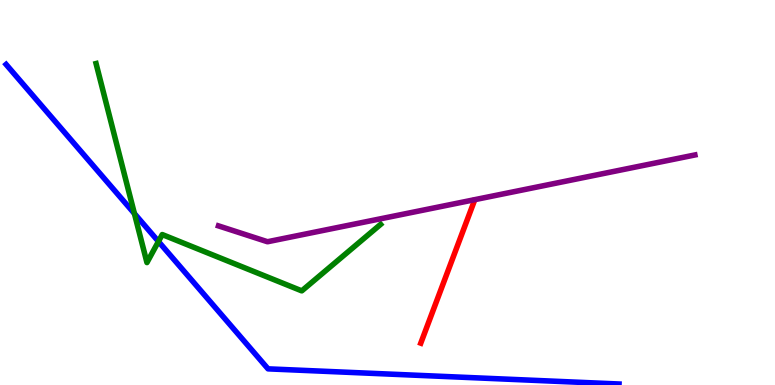[{'lines': ['blue', 'red'], 'intersections': []}, {'lines': ['green', 'red'], 'intersections': []}, {'lines': ['purple', 'red'], 'intersections': []}, {'lines': ['blue', 'green'], 'intersections': [{'x': 1.73, 'y': 4.45}, {'x': 2.04, 'y': 3.73}]}, {'lines': ['blue', 'purple'], 'intersections': []}, {'lines': ['green', 'purple'], 'intersections': []}]